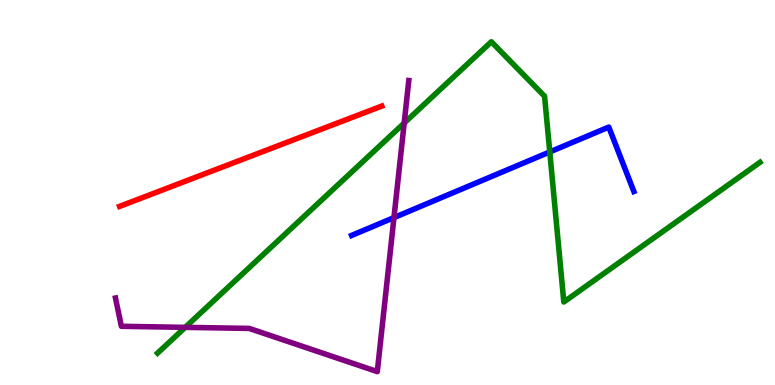[{'lines': ['blue', 'red'], 'intersections': []}, {'lines': ['green', 'red'], 'intersections': []}, {'lines': ['purple', 'red'], 'intersections': []}, {'lines': ['blue', 'green'], 'intersections': [{'x': 7.09, 'y': 6.05}]}, {'lines': ['blue', 'purple'], 'intersections': [{'x': 5.08, 'y': 4.35}]}, {'lines': ['green', 'purple'], 'intersections': [{'x': 2.39, 'y': 1.5}, {'x': 5.22, 'y': 6.8}]}]